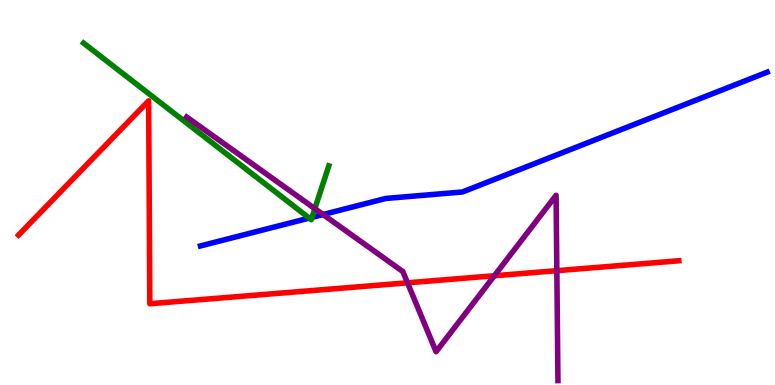[{'lines': ['blue', 'red'], 'intersections': []}, {'lines': ['green', 'red'], 'intersections': []}, {'lines': ['purple', 'red'], 'intersections': [{'x': 5.26, 'y': 2.65}, {'x': 6.38, 'y': 2.84}, {'x': 7.19, 'y': 2.97}]}, {'lines': ['blue', 'green'], 'intersections': [{'x': 3.99, 'y': 4.34}, {'x': 4.03, 'y': 4.35}]}, {'lines': ['blue', 'purple'], 'intersections': [{'x': 4.17, 'y': 4.43}]}, {'lines': ['green', 'purple'], 'intersections': [{'x': 4.06, 'y': 4.58}]}]